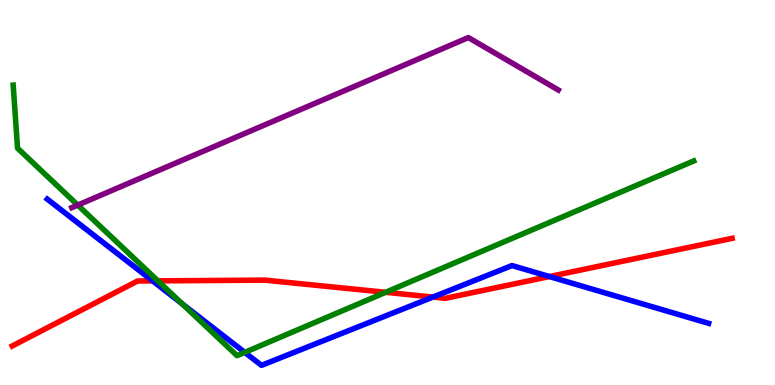[{'lines': ['blue', 'red'], 'intersections': [{'x': 1.97, 'y': 2.7}, {'x': 5.59, 'y': 2.28}, {'x': 7.09, 'y': 2.82}]}, {'lines': ['green', 'red'], 'intersections': [{'x': 2.04, 'y': 2.71}, {'x': 4.98, 'y': 2.41}]}, {'lines': ['purple', 'red'], 'intersections': []}, {'lines': ['blue', 'green'], 'intersections': [{'x': 2.35, 'y': 2.11}, {'x': 3.16, 'y': 0.848}]}, {'lines': ['blue', 'purple'], 'intersections': []}, {'lines': ['green', 'purple'], 'intersections': [{'x': 1.0, 'y': 4.67}]}]